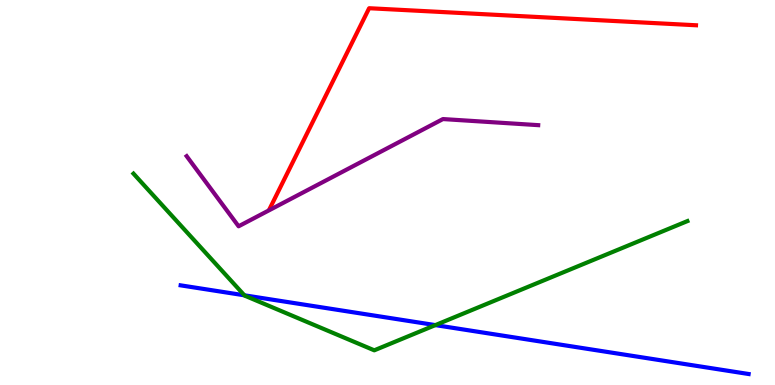[{'lines': ['blue', 'red'], 'intersections': []}, {'lines': ['green', 'red'], 'intersections': []}, {'lines': ['purple', 'red'], 'intersections': []}, {'lines': ['blue', 'green'], 'intersections': [{'x': 3.15, 'y': 2.33}, {'x': 5.62, 'y': 1.56}]}, {'lines': ['blue', 'purple'], 'intersections': []}, {'lines': ['green', 'purple'], 'intersections': []}]